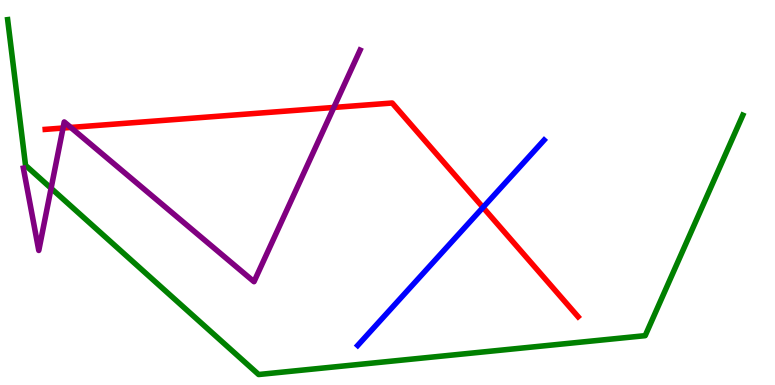[{'lines': ['blue', 'red'], 'intersections': [{'x': 6.23, 'y': 4.61}]}, {'lines': ['green', 'red'], 'intersections': []}, {'lines': ['purple', 'red'], 'intersections': [{'x': 0.813, 'y': 6.67}, {'x': 0.913, 'y': 6.69}, {'x': 4.31, 'y': 7.21}]}, {'lines': ['blue', 'green'], 'intersections': []}, {'lines': ['blue', 'purple'], 'intersections': []}, {'lines': ['green', 'purple'], 'intersections': [{'x': 0.659, 'y': 5.11}]}]